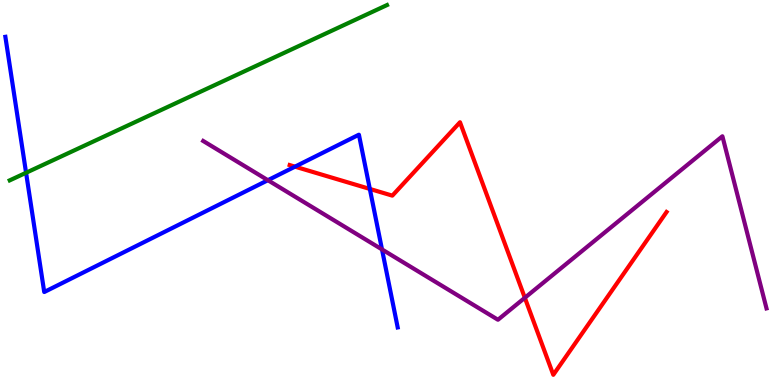[{'lines': ['blue', 'red'], 'intersections': [{'x': 3.81, 'y': 5.67}, {'x': 4.77, 'y': 5.09}]}, {'lines': ['green', 'red'], 'intersections': []}, {'lines': ['purple', 'red'], 'intersections': [{'x': 6.77, 'y': 2.27}]}, {'lines': ['blue', 'green'], 'intersections': [{'x': 0.336, 'y': 5.51}]}, {'lines': ['blue', 'purple'], 'intersections': [{'x': 3.46, 'y': 5.32}, {'x': 4.93, 'y': 3.52}]}, {'lines': ['green', 'purple'], 'intersections': []}]